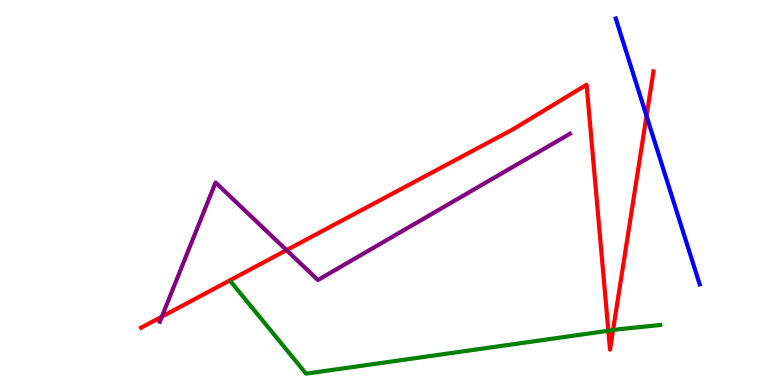[{'lines': ['blue', 'red'], 'intersections': [{'x': 8.34, 'y': 6.99}]}, {'lines': ['green', 'red'], 'intersections': [{'x': 7.85, 'y': 1.41}, {'x': 7.91, 'y': 1.43}]}, {'lines': ['purple', 'red'], 'intersections': [{'x': 2.09, 'y': 1.78}, {'x': 3.7, 'y': 3.5}]}, {'lines': ['blue', 'green'], 'intersections': []}, {'lines': ['blue', 'purple'], 'intersections': []}, {'lines': ['green', 'purple'], 'intersections': []}]